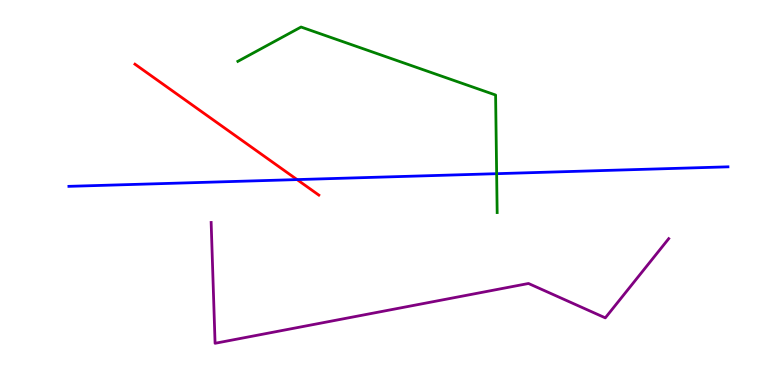[{'lines': ['blue', 'red'], 'intersections': [{'x': 3.83, 'y': 5.34}]}, {'lines': ['green', 'red'], 'intersections': []}, {'lines': ['purple', 'red'], 'intersections': []}, {'lines': ['blue', 'green'], 'intersections': [{'x': 6.41, 'y': 5.49}]}, {'lines': ['blue', 'purple'], 'intersections': []}, {'lines': ['green', 'purple'], 'intersections': []}]